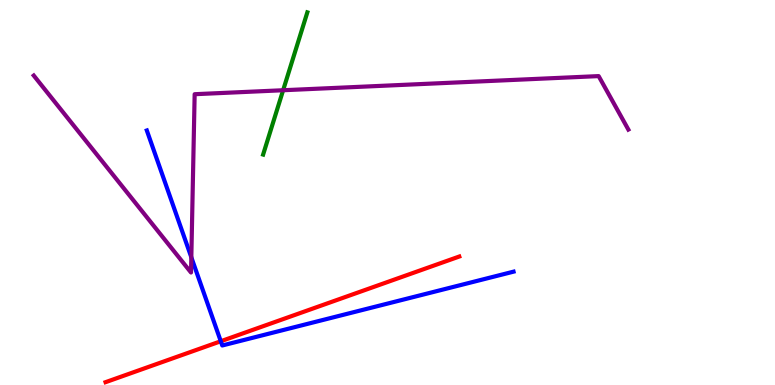[{'lines': ['blue', 'red'], 'intersections': [{'x': 2.85, 'y': 1.14}]}, {'lines': ['green', 'red'], 'intersections': []}, {'lines': ['purple', 'red'], 'intersections': []}, {'lines': ['blue', 'green'], 'intersections': []}, {'lines': ['blue', 'purple'], 'intersections': [{'x': 2.47, 'y': 3.32}]}, {'lines': ['green', 'purple'], 'intersections': [{'x': 3.65, 'y': 7.66}]}]